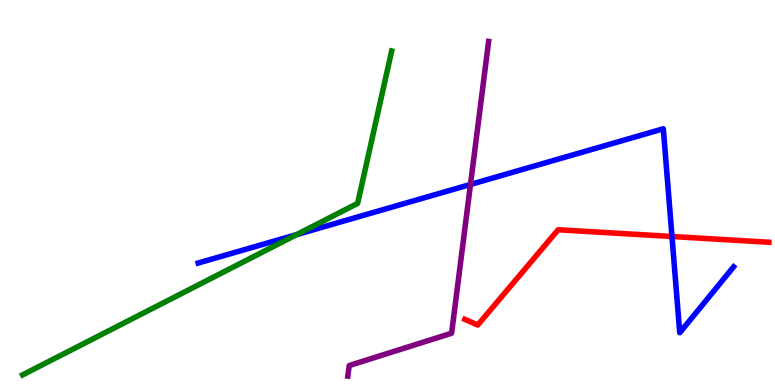[{'lines': ['blue', 'red'], 'intersections': [{'x': 8.67, 'y': 3.86}]}, {'lines': ['green', 'red'], 'intersections': []}, {'lines': ['purple', 'red'], 'intersections': []}, {'lines': ['blue', 'green'], 'intersections': [{'x': 3.83, 'y': 3.91}]}, {'lines': ['blue', 'purple'], 'intersections': [{'x': 6.07, 'y': 5.21}]}, {'lines': ['green', 'purple'], 'intersections': []}]